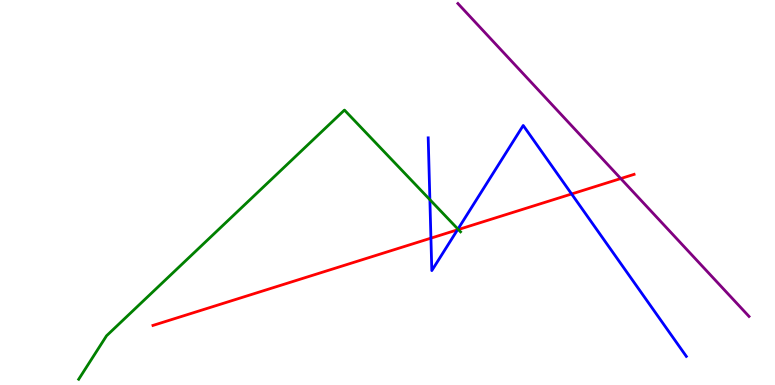[{'lines': ['blue', 'red'], 'intersections': [{'x': 5.56, 'y': 3.81}, {'x': 5.9, 'y': 4.03}, {'x': 7.38, 'y': 4.96}]}, {'lines': ['green', 'red'], 'intersections': [{'x': 5.91, 'y': 4.04}]}, {'lines': ['purple', 'red'], 'intersections': [{'x': 8.01, 'y': 5.36}]}, {'lines': ['blue', 'green'], 'intersections': [{'x': 5.55, 'y': 4.81}, {'x': 5.91, 'y': 4.05}]}, {'lines': ['blue', 'purple'], 'intersections': []}, {'lines': ['green', 'purple'], 'intersections': []}]